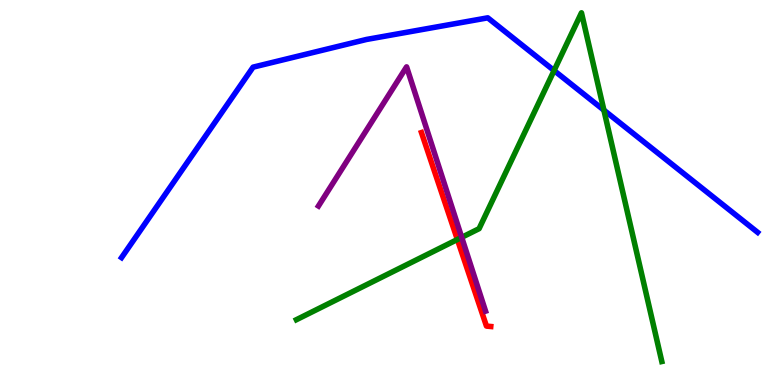[{'lines': ['blue', 'red'], 'intersections': []}, {'lines': ['green', 'red'], 'intersections': [{'x': 5.9, 'y': 3.78}]}, {'lines': ['purple', 'red'], 'intersections': []}, {'lines': ['blue', 'green'], 'intersections': [{'x': 7.15, 'y': 8.17}, {'x': 7.79, 'y': 7.14}]}, {'lines': ['blue', 'purple'], 'intersections': []}, {'lines': ['green', 'purple'], 'intersections': [{'x': 5.96, 'y': 3.84}]}]